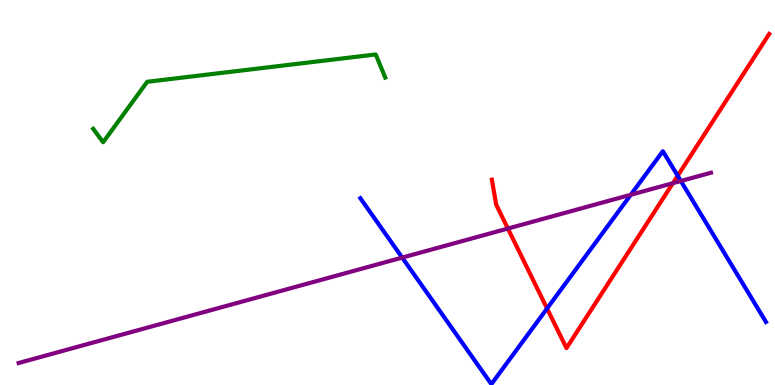[{'lines': ['blue', 'red'], 'intersections': [{'x': 7.06, 'y': 1.99}, {'x': 8.74, 'y': 5.43}]}, {'lines': ['green', 'red'], 'intersections': []}, {'lines': ['purple', 'red'], 'intersections': [{'x': 6.55, 'y': 4.06}, {'x': 8.68, 'y': 5.24}]}, {'lines': ['blue', 'green'], 'intersections': []}, {'lines': ['blue', 'purple'], 'intersections': [{'x': 5.19, 'y': 3.31}, {'x': 8.14, 'y': 4.94}, {'x': 8.79, 'y': 5.3}]}, {'lines': ['green', 'purple'], 'intersections': []}]